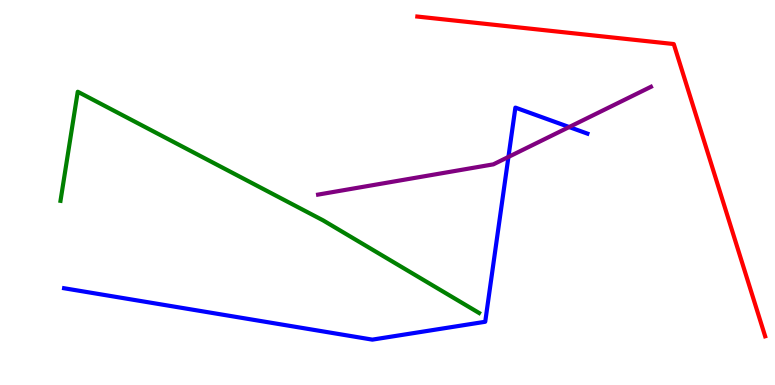[{'lines': ['blue', 'red'], 'intersections': []}, {'lines': ['green', 'red'], 'intersections': []}, {'lines': ['purple', 'red'], 'intersections': []}, {'lines': ['blue', 'green'], 'intersections': []}, {'lines': ['blue', 'purple'], 'intersections': [{'x': 6.56, 'y': 5.92}, {'x': 7.34, 'y': 6.7}]}, {'lines': ['green', 'purple'], 'intersections': []}]